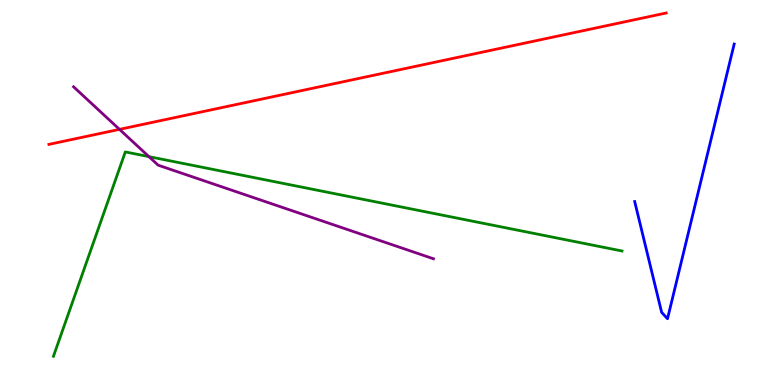[{'lines': ['blue', 'red'], 'intersections': []}, {'lines': ['green', 'red'], 'intersections': []}, {'lines': ['purple', 'red'], 'intersections': [{'x': 1.54, 'y': 6.64}]}, {'lines': ['blue', 'green'], 'intersections': []}, {'lines': ['blue', 'purple'], 'intersections': []}, {'lines': ['green', 'purple'], 'intersections': [{'x': 1.92, 'y': 5.93}]}]